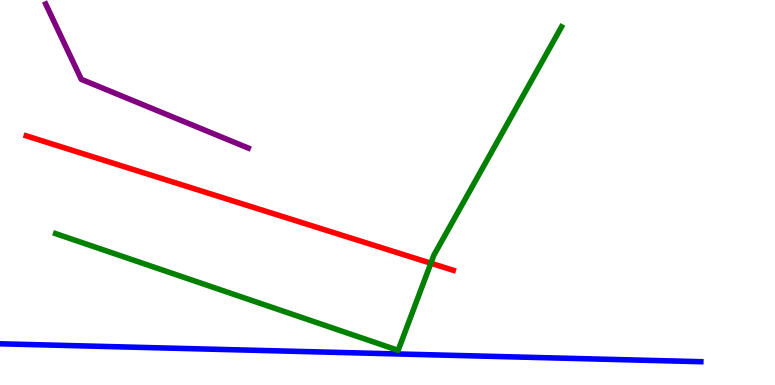[{'lines': ['blue', 'red'], 'intersections': []}, {'lines': ['green', 'red'], 'intersections': [{'x': 5.56, 'y': 3.16}]}, {'lines': ['purple', 'red'], 'intersections': []}, {'lines': ['blue', 'green'], 'intersections': []}, {'lines': ['blue', 'purple'], 'intersections': []}, {'lines': ['green', 'purple'], 'intersections': []}]